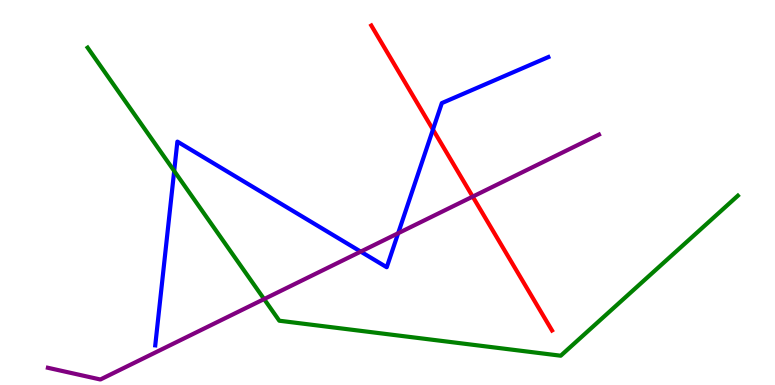[{'lines': ['blue', 'red'], 'intersections': [{'x': 5.59, 'y': 6.64}]}, {'lines': ['green', 'red'], 'intersections': []}, {'lines': ['purple', 'red'], 'intersections': [{'x': 6.1, 'y': 4.89}]}, {'lines': ['blue', 'green'], 'intersections': [{'x': 2.25, 'y': 5.56}]}, {'lines': ['blue', 'purple'], 'intersections': [{'x': 4.65, 'y': 3.46}, {'x': 5.14, 'y': 3.94}]}, {'lines': ['green', 'purple'], 'intersections': [{'x': 3.41, 'y': 2.23}]}]